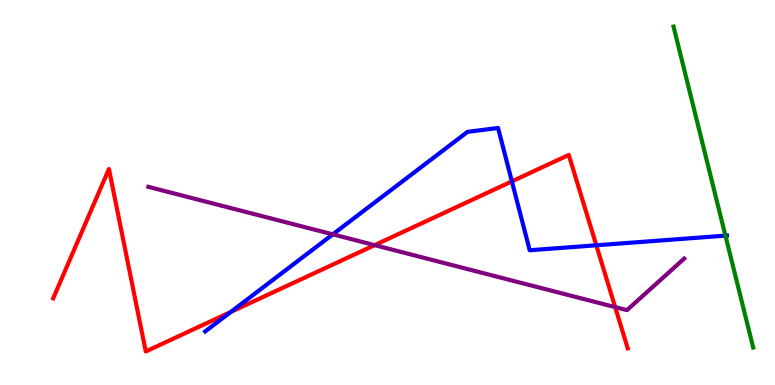[{'lines': ['blue', 'red'], 'intersections': [{'x': 2.98, 'y': 1.9}, {'x': 6.6, 'y': 5.29}, {'x': 7.69, 'y': 3.63}]}, {'lines': ['green', 'red'], 'intersections': []}, {'lines': ['purple', 'red'], 'intersections': [{'x': 4.83, 'y': 3.63}, {'x': 7.94, 'y': 2.02}]}, {'lines': ['blue', 'green'], 'intersections': [{'x': 9.36, 'y': 3.88}]}, {'lines': ['blue', 'purple'], 'intersections': [{'x': 4.29, 'y': 3.91}]}, {'lines': ['green', 'purple'], 'intersections': []}]